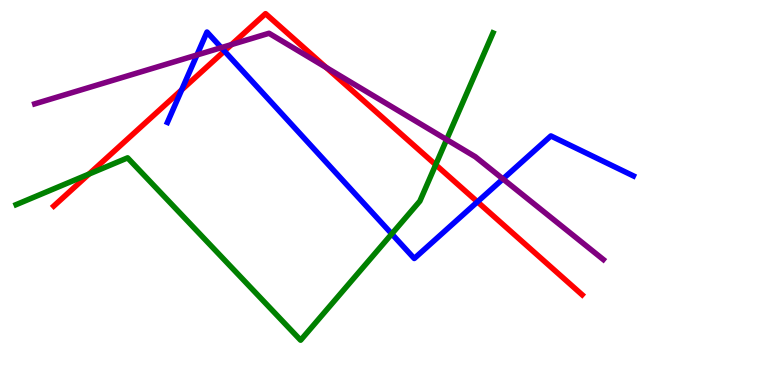[{'lines': ['blue', 'red'], 'intersections': [{'x': 2.34, 'y': 7.67}, {'x': 2.9, 'y': 8.67}, {'x': 6.16, 'y': 4.76}]}, {'lines': ['green', 'red'], 'intersections': [{'x': 1.15, 'y': 5.48}, {'x': 5.62, 'y': 5.72}]}, {'lines': ['purple', 'red'], 'intersections': [{'x': 2.99, 'y': 8.84}, {'x': 4.21, 'y': 8.25}]}, {'lines': ['blue', 'green'], 'intersections': [{'x': 5.06, 'y': 3.92}]}, {'lines': ['blue', 'purple'], 'intersections': [{'x': 2.54, 'y': 8.57}, {'x': 2.86, 'y': 8.76}, {'x': 6.49, 'y': 5.35}]}, {'lines': ['green', 'purple'], 'intersections': [{'x': 5.76, 'y': 6.37}]}]